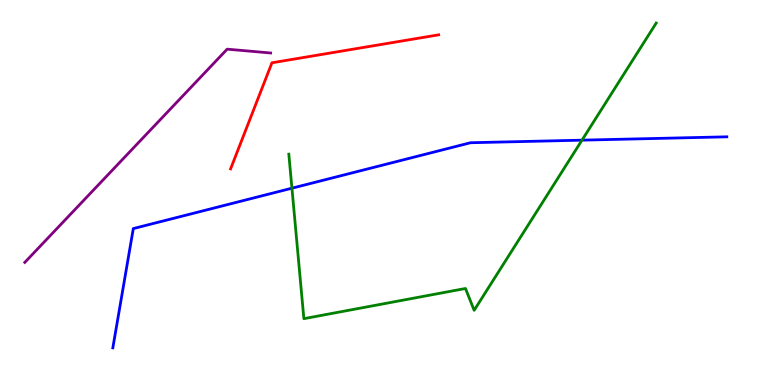[{'lines': ['blue', 'red'], 'intersections': []}, {'lines': ['green', 'red'], 'intersections': []}, {'lines': ['purple', 'red'], 'intersections': []}, {'lines': ['blue', 'green'], 'intersections': [{'x': 3.77, 'y': 5.11}, {'x': 7.51, 'y': 6.36}]}, {'lines': ['blue', 'purple'], 'intersections': []}, {'lines': ['green', 'purple'], 'intersections': []}]